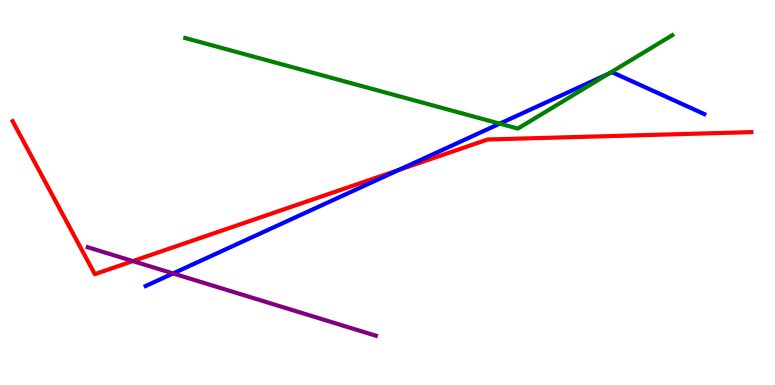[{'lines': ['blue', 'red'], 'intersections': [{'x': 5.14, 'y': 5.58}]}, {'lines': ['green', 'red'], 'intersections': []}, {'lines': ['purple', 'red'], 'intersections': [{'x': 1.71, 'y': 3.22}]}, {'lines': ['blue', 'green'], 'intersections': [{'x': 6.45, 'y': 6.79}, {'x': 7.85, 'y': 8.08}]}, {'lines': ['blue', 'purple'], 'intersections': [{'x': 2.23, 'y': 2.9}]}, {'lines': ['green', 'purple'], 'intersections': []}]